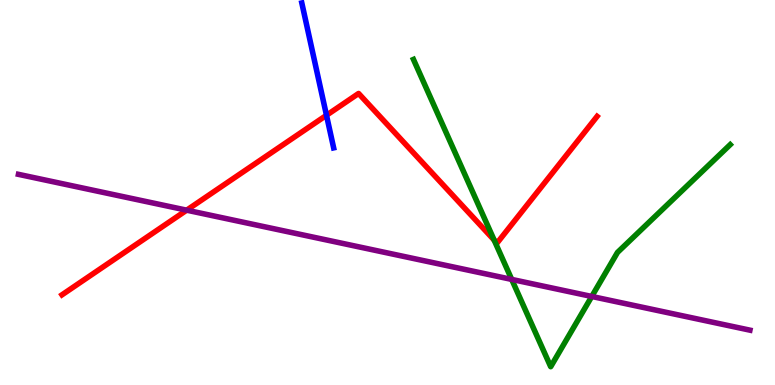[{'lines': ['blue', 'red'], 'intersections': [{'x': 4.21, 'y': 7.01}]}, {'lines': ['green', 'red'], 'intersections': [{'x': 6.38, 'y': 3.76}]}, {'lines': ['purple', 'red'], 'intersections': [{'x': 2.41, 'y': 4.54}]}, {'lines': ['blue', 'green'], 'intersections': []}, {'lines': ['blue', 'purple'], 'intersections': []}, {'lines': ['green', 'purple'], 'intersections': [{'x': 6.6, 'y': 2.74}, {'x': 7.64, 'y': 2.3}]}]